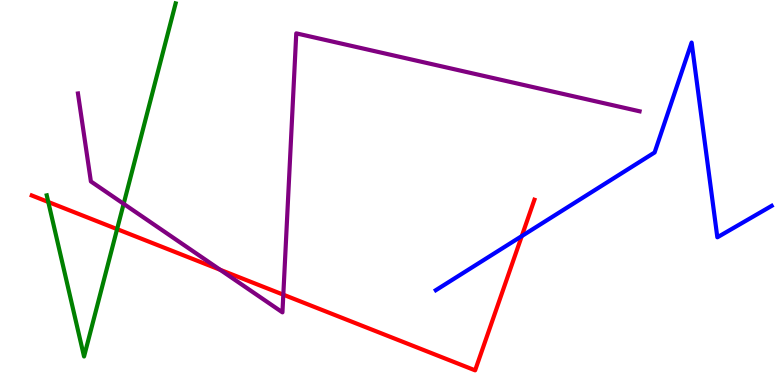[{'lines': ['blue', 'red'], 'intersections': [{'x': 6.73, 'y': 3.87}]}, {'lines': ['green', 'red'], 'intersections': [{'x': 0.623, 'y': 4.75}, {'x': 1.51, 'y': 4.05}]}, {'lines': ['purple', 'red'], 'intersections': [{'x': 2.84, 'y': 2.99}, {'x': 3.66, 'y': 2.35}]}, {'lines': ['blue', 'green'], 'intersections': []}, {'lines': ['blue', 'purple'], 'intersections': []}, {'lines': ['green', 'purple'], 'intersections': [{'x': 1.6, 'y': 4.71}]}]